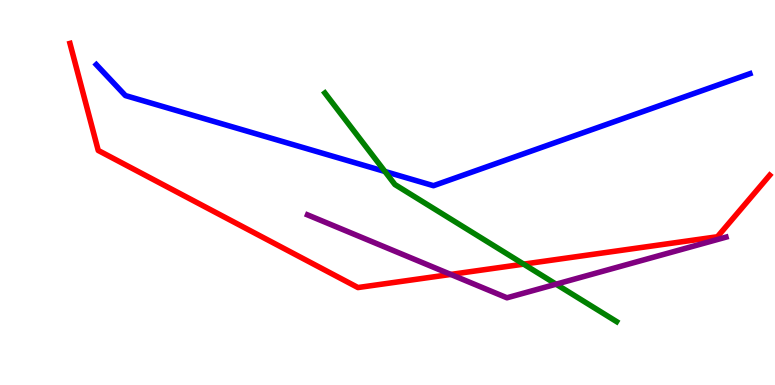[{'lines': ['blue', 'red'], 'intersections': []}, {'lines': ['green', 'red'], 'intersections': [{'x': 6.76, 'y': 3.14}]}, {'lines': ['purple', 'red'], 'intersections': [{'x': 5.82, 'y': 2.87}]}, {'lines': ['blue', 'green'], 'intersections': [{'x': 4.97, 'y': 5.55}]}, {'lines': ['blue', 'purple'], 'intersections': []}, {'lines': ['green', 'purple'], 'intersections': [{'x': 7.18, 'y': 2.62}]}]